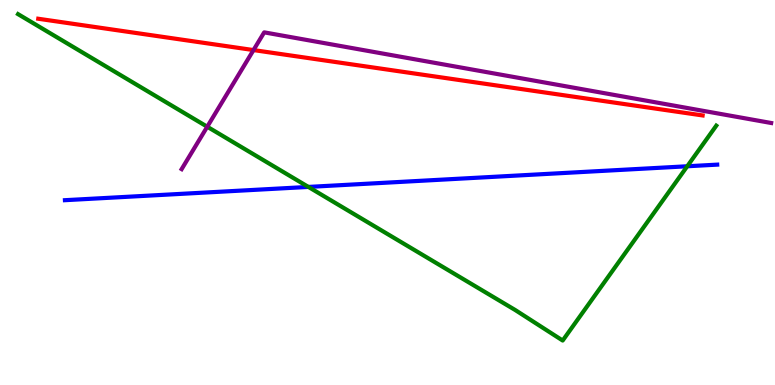[{'lines': ['blue', 'red'], 'intersections': []}, {'lines': ['green', 'red'], 'intersections': []}, {'lines': ['purple', 'red'], 'intersections': [{'x': 3.27, 'y': 8.7}]}, {'lines': ['blue', 'green'], 'intersections': [{'x': 3.98, 'y': 5.14}, {'x': 8.87, 'y': 5.68}]}, {'lines': ['blue', 'purple'], 'intersections': []}, {'lines': ['green', 'purple'], 'intersections': [{'x': 2.67, 'y': 6.71}]}]